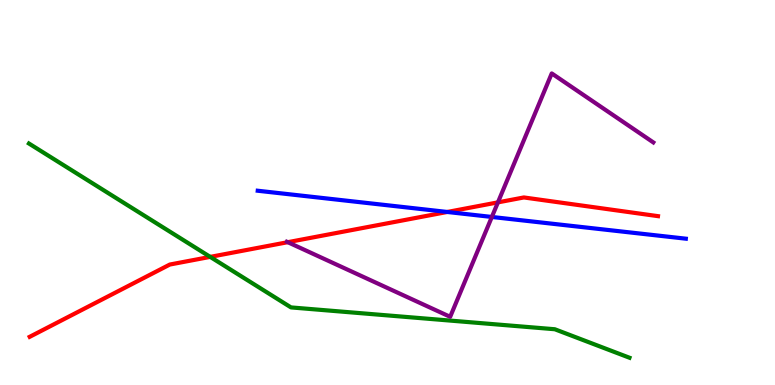[{'lines': ['blue', 'red'], 'intersections': [{'x': 5.77, 'y': 4.49}]}, {'lines': ['green', 'red'], 'intersections': [{'x': 2.71, 'y': 3.33}]}, {'lines': ['purple', 'red'], 'intersections': [{'x': 3.71, 'y': 3.71}, {'x': 6.42, 'y': 4.74}]}, {'lines': ['blue', 'green'], 'intersections': []}, {'lines': ['blue', 'purple'], 'intersections': [{'x': 6.35, 'y': 4.36}]}, {'lines': ['green', 'purple'], 'intersections': []}]